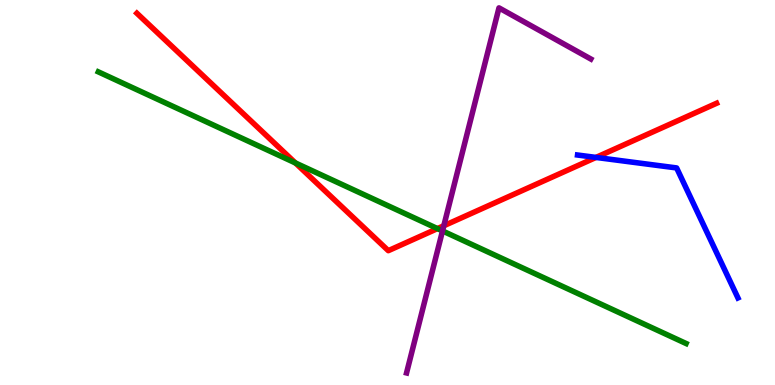[{'lines': ['blue', 'red'], 'intersections': [{'x': 7.69, 'y': 5.91}]}, {'lines': ['green', 'red'], 'intersections': [{'x': 3.81, 'y': 5.77}, {'x': 5.64, 'y': 4.06}]}, {'lines': ['purple', 'red'], 'intersections': [{'x': 5.73, 'y': 4.14}]}, {'lines': ['blue', 'green'], 'intersections': []}, {'lines': ['blue', 'purple'], 'intersections': []}, {'lines': ['green', 'purple'], 'intersections': [{'x': 5.71, 'y': 4.0}]}]